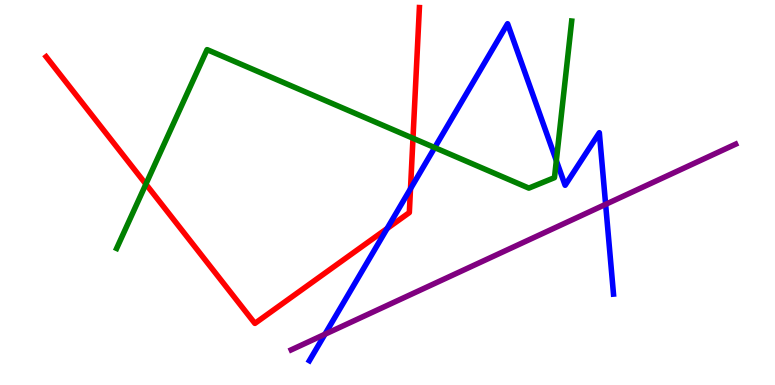[{'lines': ['blue', 'red'], 'intersections': [{'x': 5.0, 'y': 4.06}, {'x': 5.3, 'y': 5.1}]}, {'lines': ['green', 'red'], 'intersections': [{'x': 1.88, 'y': 5.22}, {'x': 5.33, 'y': 6.41}]}, {'lines': ['purple', 'red'], 'intersections': []}, {'lines': ['blue', 'green'], 'intersections': [{'x': 5.61, 'y': 6.17}, {'x': 7.18, 'y': 5.83}]}, {'lines': ['blue', 'purple'], 'intersections': [{'x': 4.19, 'y': 1.32}, {'x': 7.81, 'y': 4.69}]}, {'lines': ['green', 'purple'], 'intersections': []}]